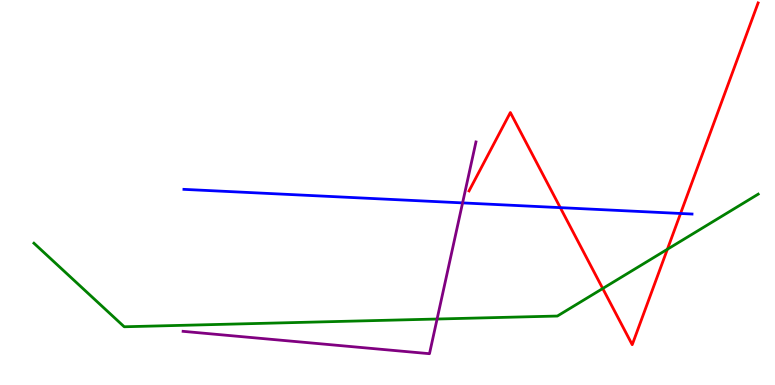[{'lines': ['blue', 'red'], 'intersections': [{'x': 7.23, 'y': 4.61}, {'x': 8.78, 'y': 4.46}]}, {'lines': ['green', 'red'], 'intersections': [{'x': 7.78, 'y': 2.51}, {'x': 8.61, 'y': 3.53}]}, {'lines': ['purple', 'red'], 'intersections': []}, {'lines': ['blue', 'green'], 'intersections': []}, {'lines': ['blue', 'purple'], 'intersections': [{'x': 5.97, 'y': 4.73}]}, {'lines': ['green', 'purple'], 'intersections': [{'x': 5.64, 'y': 1.71}]}]